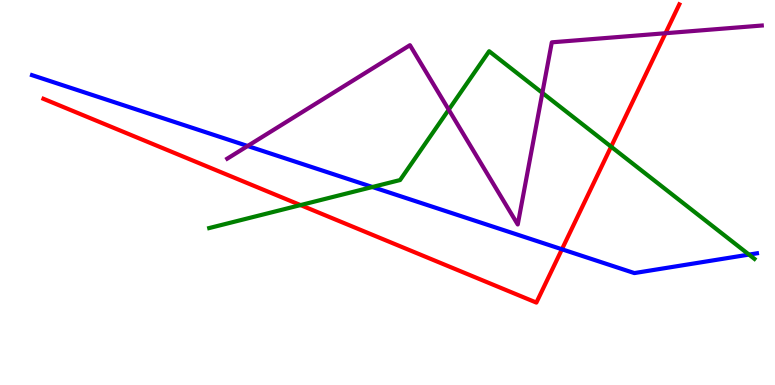[{'lines': ['blue', 'red'], 'intersections': [{'x': 7.25, 'y': 3.53}]}, {'lines': ['green', 'red'], 'intersections': [{'x': 3.88, 'y': 4.67}, {'x': 7.89, 'y': 6.19}]}, {'lines': ['purple', 'red'], 'intersections': [{'x': 8.59, 'y': 9.14}]}, {'lines': ['blue', 'green'], 'intersections': [{'x': 4.81, 'y': 5.14}, {'x': 9.66, 'y': 3.39}]}, {'lines': ['blue', 'purple'], 'intersections': [{'x': 3.2, 'y': 6.21}]}, {'lines': ['green', 'purple'], 'intersections': [{'x': 5.79, 'y': 7.15}, {'x': 7.0, 'y': 7.59}]}]